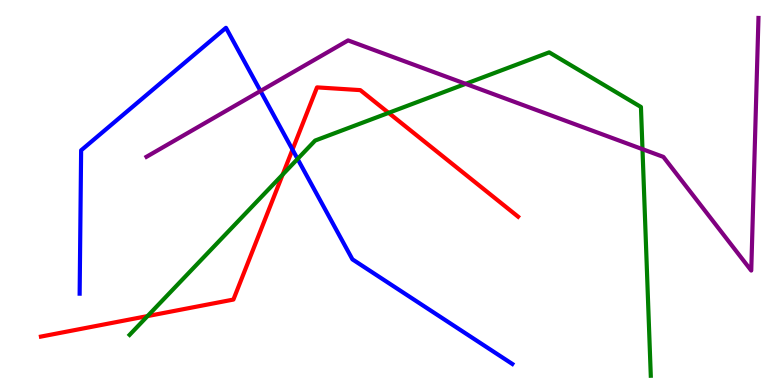[{'lines': ['blue', 'red'], 'intersections': [{'x': 3.77, 'y': 6.11}]}, {'lines': ['green', 'red'], 'intersections': [{'x': 1.9, 'y': 1.79}, {'x': 3.65, 'y': 5.47}, {'x': 5.01, 'y': 7.07}]}, {'lines': ['purple', 'red'], 'intersections': []}, {'lines': ['blue', 'green'], 'intersections': [{'x': 3.84, 'y': 5.87}]}, {'lines': ['blue', 'purple'], 'intersections': [{'x': 3.36, 'y': 7.64}]}, {'lines': ['green', 'purple'], 'intersections': [{'x': 6.01, 'y': 7.82}, {'x': 8.29, 'y': 6.13}]}]